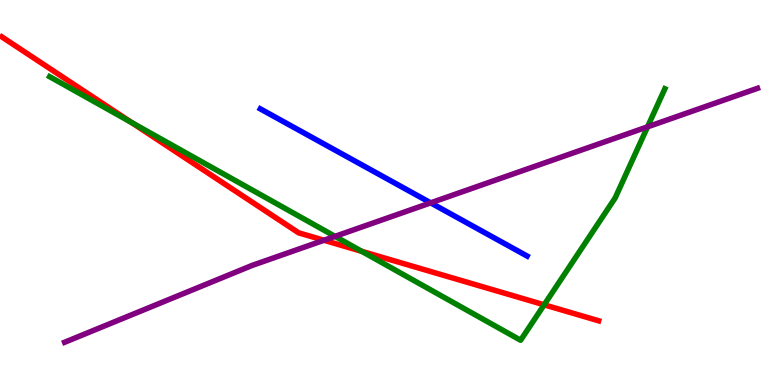[{'lines': ['blue', 'red'], 'intersections': []}, {'lines': ['green', 'red'], 'intersections': [{'x': 1.7, 'y': 6.82}, {'x': 4.67, 'y': 3.47}, {'x': 7.02, 'y': 2.08}]}, {'lines': ['purple', 'red'], 'intersections': [{'x': 4.18, 'y': 3.76}]}, {'lines': ['blue', 'green'], 'intersections': []}, {'lines': ['blue', 'purple'], 'intersections': [{'x': 5.56, 'y': 4.73}]}, {'lines': ['green', 'purple'], 'intersections': [{'x': 4.32, 'y': 3.86}, {'x': 8.36, 'y': 6.71}]}]